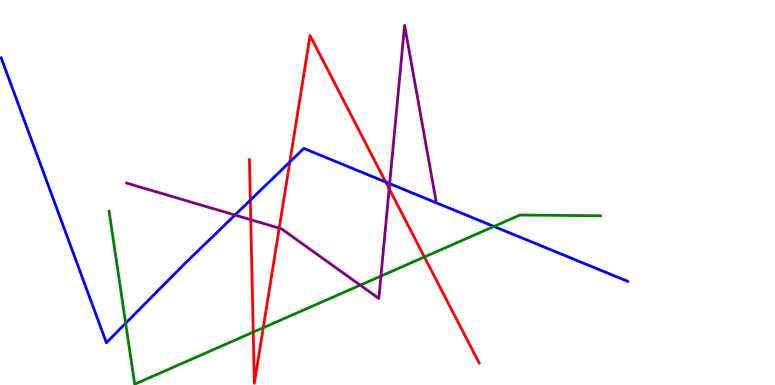[{'lines': ['blue', 'red'], 'intersections': [{'x': 3.23, 'y': 4.8}, {'x': 3.74, 'y': 5.79}, {'x': 4.98, 'y': 5.27}]}, {'lines': ['green', 'red'], 'intersections': [{'x': 3.27, 'y': 1.37}, {'x': 3.4, 'y': 1.49}, {'x': 5.48, 'y': 3.33}]}, {'lines': ['purple', 'red'], 'intersections': [{'x': 3.24, 'y': 4.29}, {'x': 3.6, 'y': 4.07}, {'x': 5.02, 'y': 5.1}]}, {'lines': ['blue', 'green'], 'intersections': [{'x': 1.62, 'y': 1.6}, {'x': 6.37, 'y': 4.12}]}, {'lines': ['blue', 'purple'], 'intersections': [{'x': 3.03, 'y': 4.41}, {'x': 5.03, 'y': 5.23}]}, {'lines': ['green', 'purple'], 'intersections': [{'x': 4.65, 'y': 2.59}, {'x': 4.92, 'y': 2.83}]}]